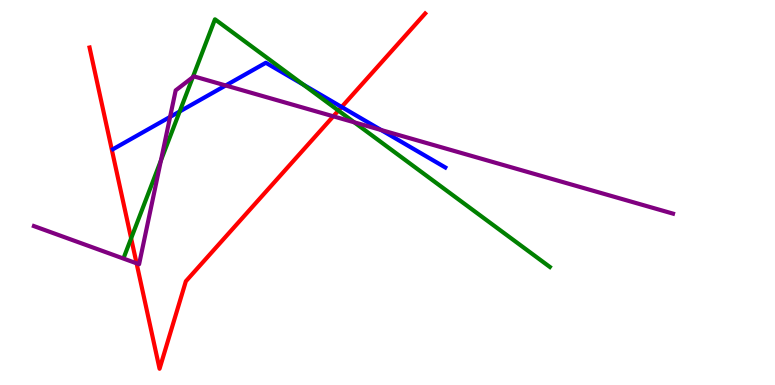[{'lines': ['blue', 'red'], 'intersections': [{'x': 4.41, 'y': 7.22}]}, {'lines': ['green', 'red'], 'intersections': [{'x': 1.69, 'y': 3.81}, {'x': 4.37, 'y': 7.13}]}, {'lines': ['purple', 'red'], 'intersections': [{'x': 1.76, 'y': 3.16}, {'x': 4.3, 'y': 6.98}]}, {'lines': ['blue', 'green'], 'intersections': [{'x': 2.32, 'y': 7.1}, {'x': 3.91, 'y': 7.8}]}, {'lines': ['blue', 'purple'], 'intersections': [{'x': 2.19, 'y': 6.96}, {'x': 2.91, 'y': 7.78}, {'x': 4.92, 'y': 6.62}]}, {'lines': ['green', 'purple'], 'intersections': [{'x': 2.08, 'y': 5.83}, {'x': 2.49, 'y': 7.99}, {'x': 4.57, 'y': 6.82}]}]